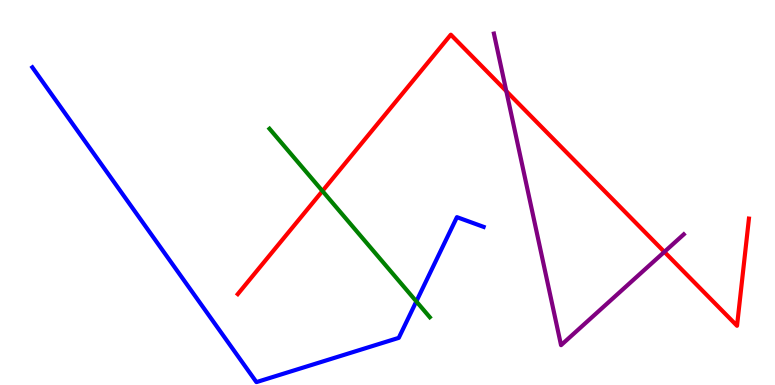[{'lines': ['blue', 'red'], 'intersections': []}, {'lines': ['green', 'red'], 'intersections': [{'x': 4.16, 'y': 5.04}]}, {'lines': ['purple', 'red'], 'intersections': [{'x': 6.53, 'y': 7.63}, {'x': 8.57, 'y': 3.46}]}, {'lines': ['blue', 'green'], 'intersections': [{'x': 5.37, 'y': 2.17}]}, {'lines': ['blue', 'purple'], 'intersections': []}, {'lines': ['green', 'purple'], 'intersections': []}]